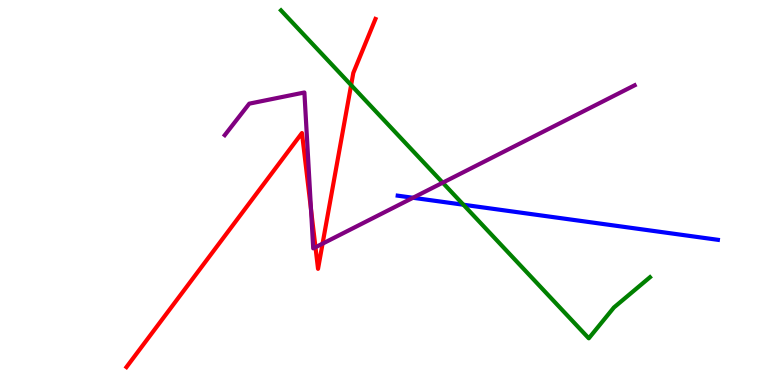[{'lines': ['blue', 'red'], 'intersections': []}, {'lines': ['green', 'red'], 'intersections': [{'x': 4.53, 'y': 7.79}]}, {'lines': ['purple', 'red'], 'intersections': [{'x': 4.01, 'y': 4.56}, {'x': 4.07, 'y': 3.58}, {'x': 4.16, 'y': 3.67}]}, {'lines': ['blue', 'green'], 'intersections': [{'x': 5.98, 'y': 4.68}]}, {'lines': ['blue', 'purple'], 'intersections': [{'x': 5.33, 'y': 4.86}]}, {'lines': ['green', 'purple'], 'intersections': [{'x': 5.71, 'y': 5.25}]}]